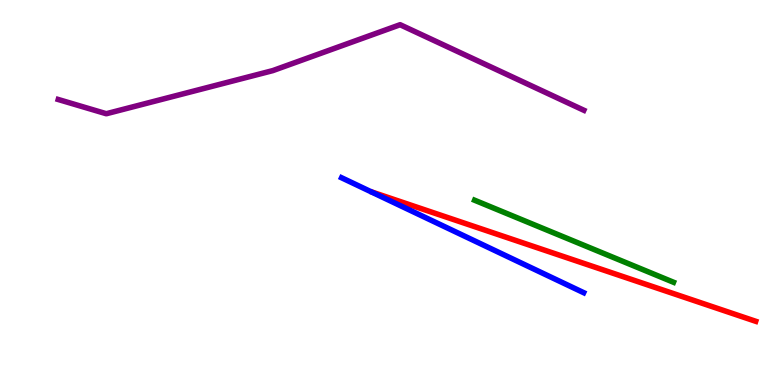[{'lines': ['blue', 'red'], 'intersections': []}, {'lines': ['green', 'red'], 'intersections': []}, {'lines': ['purple', 'red'], 'intersections': []}, {'lines': ['blue', 'green'], 'intersections': []}, {'lines': ['blue', 'purple'], 'intersections': []}, {'lines': ['green', 'purple'], 'intersections': []}]